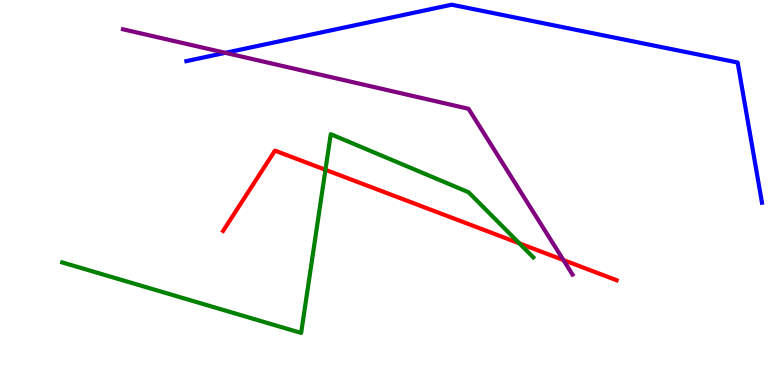[{'lines': ['blue', 'red'], 'intersections': []}, {'lines': ['green', 'red'], 'intersections': [{'x': 4.2, 'y': 5.59}, {'x': 6.7, 'y': 3.68}]}, {'lines': ['purple', 'red'], 'intersections': [{'x': 7.27, 'y': 3.25}]}, {'lines': ['blue', 'green'], 'intersections': []}, {'lines': ['blue', 'purple'], 'intersections': [{'x': 2.91, 'y': 8.63}]}, {'lines': ['green', 'purple'], 'intersections': []}]